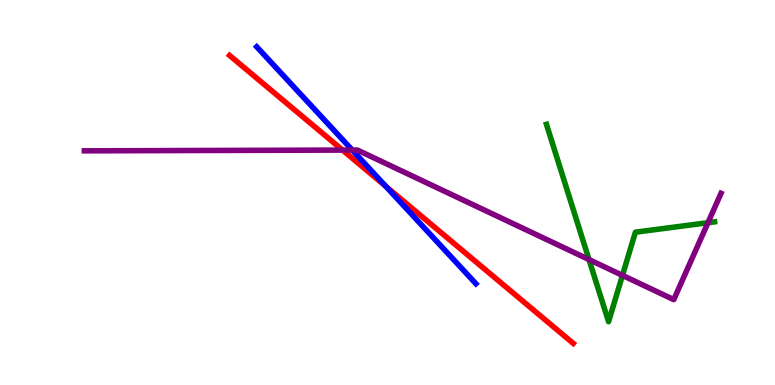[{'lines': ['blue', 'red'], 'intersections': [{'x': 4.98, 'y': 5.16}]}, {'lines': ['green', 'red'], 'intersections': []}, {'lines': ['purple', 'red'], 'intersections': [{'x': 4.42, 'y': 6.1}]}, {'lines': ['blue', 'green'], 'intersections': []}, {'lines': ['blue', 'purple'], 'intersections': [{'x': 4.55, 'y': 6.1}]}, {'lines': ['green', 'purple'], 'intersections': [{'x': 7.6, 'y': 3.26}, {'x': 8.03, 'y': 2.85}, {'x': 9.13, 'y': 4.22}]}]